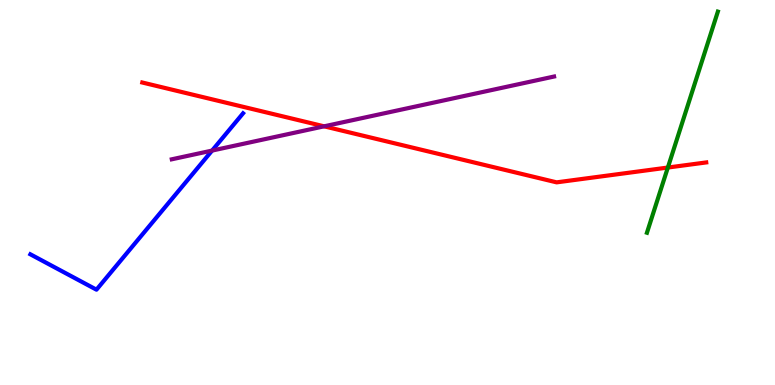[{'lines': ['blue', 'red'], 'intersections': []}, {'lines': ['green', 'red'], 'intersections': [{'x': 8.62, 'y': 5.65}]}, {'lines': ['purple', 'red'], 'intersections': [{'x': 4.18, 'y': 6.72}]}, {'lines': ['blue', 'green'], 'intersections': []}, {'lines': ['blue', 'purple'], 'intersections': [{'x': 2.74, 'y': 6.09}]}, {'lines': ['green', 'purple'], 'intersections': []}]